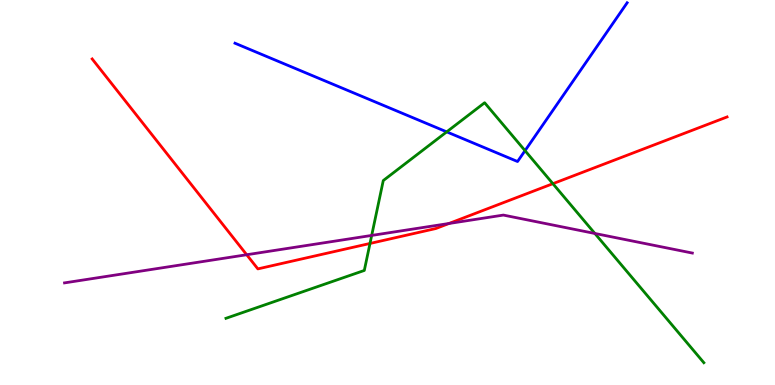[{'lines': ['blue', 'red'], 'intersections': []}, {'lines': ['green', 'red'], 'intersections': [{'x': 4.77, 'y': 3.68}, {'x': 7.13, 'y': 5.23}]}, {'lines': ['purple', 'red'], 'intersections': [{'x': 3.18, 'y': 3.38}, {'x': 5.79, 'y': 4.2}]}, {'lines': ['blue', 'green'], 'intersections': [{'x': 5.76, 'y': 6.58}, {'x': 6.77, 'y': 6.09}]}, {'lines': ['blue', 'purple'], 'intersections': []}, {'lines': ['green', 'purple'], 'intersections': [{'x': 4.8, 'y': 3.89}, {'x': 7.68, 'y': 3.94}]}]